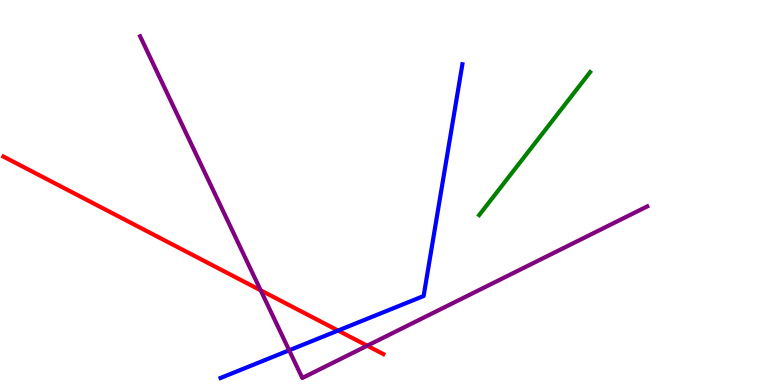[{'lines': ['blue', 'red'], 'intersections': [{'x': 4.36, 'y': 1.41}]}, {'lines': ['green', 'red'], 'intersections': []}, {'lines': ['purple', 'red'], 'intersections': [{'x': 3.36, 'y': 2.46}, {'x': 4.74, 'y': 1.02}]}, {'lines': ['blue', 'green'], 'intersections': []}, {'lines': ['blue', 'purple'], 'intersections': [{'x': 3.73, 'y': 0.901}]}, {'lines': ['green', 'purple'], 'intersections': []}]